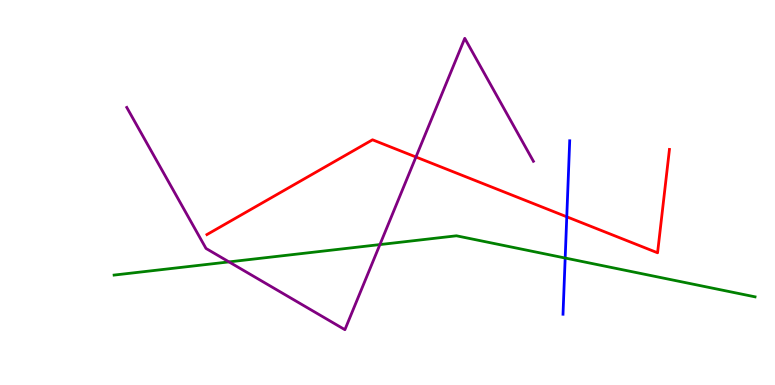[{'lines': ['blue', 'red'], 'intersections': [{'x': 7.31, 'y': 4.37}]}, {'lines': ['green', 'red'], 'intersections': []}, {'lines': ['purple', 'red'], 'intersections': [{'x': 5.37, 'y': 5.92}]}, {'lines': ['blue', 'green'], 'intersections': [{'x': 7.29, 'y': 3.3}]}, {'lines': ['blue', 'purple'], 'intersections': []}, {'lines': ['green', 'purple'], 'intersections': [{'x': 2.95, 'y': 3.2}, {'x': 4.9, 'y': 3.65}]}]